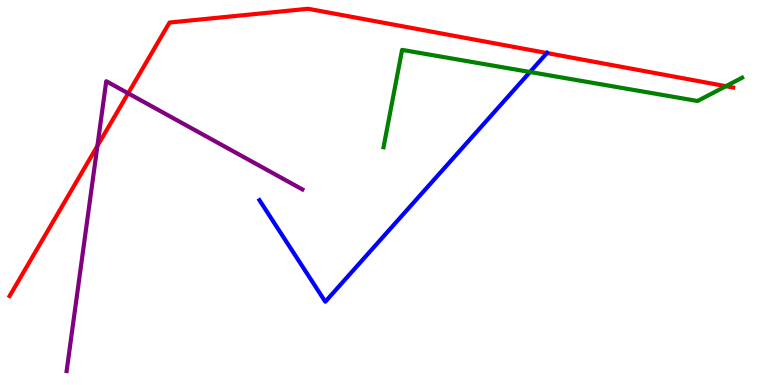[{'lines': ['blue', 'red'], 'intersections': [{'x': 7.06, 'y': 8.62}]}, {'lines': ['green', 'red'], 'intersections': [{'x': 9.37, 'y': 7.76}]}, {'lines': ['purple', 'red'], 'intersections': [{'x': 1.26, 'y': 6.21}, {'x': 1.65, 'y': 7.58}]}, {'lines': ['blue', 'green'], 'intersections': [{'x': 6.84, 'y': 8.13}]}, {'lines': ['blue', 'purple'], 'intersections': []}, {'lines': ['green', 'purple'], 'intersections': []}]